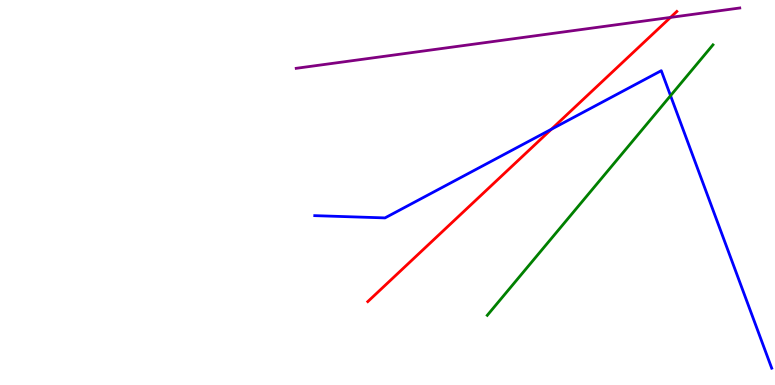[{'lines': ['blue', 'red'], 'intersections': [{'x': 7.11, 'y': 6.64}]}, {'lines': ['green', 'red'], 'intersections': []}, {'lines': ['purple', 'red'], 'intersections': [{'x': 8.65, 'y': 9.55}]}, {'lines': ['blue', 'green'], 'intersections': [{'x': 8.65, 'y': 7.51}]}, {'lines': ['blue', 'purple'], 'intersections': []}, {'lines': ['green', 'purple'], 'intersections': []}]